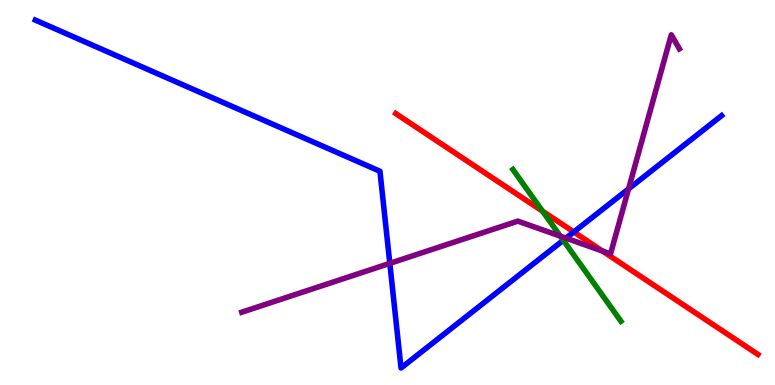[{'lines': ['blue', 'red'], 'intersections': [{'x': 7.4, 'y': 3.97}]}, {'lines': ['green', 'red'], 'intersections': [{'x': 7.0, 'y': 4.51}]}, {'lines': ['purple', 'red'], 'intersections': [{'x': 7.77, 'y': 3.48}]}, {'lines': ['blue', 'green'], 'intersections': [{'x': 7.27, 'y': 3.76}]}, {'lines': ['blue', 'purple'], 'intersections': [{'x': 5.03, 'y': 3.16}, {'x': 7.3, 'y': 3.81}, {'x': 8.11, 'y': 5.09}]}, {'lines': ['green', 'purple'], 'intersections': [{'x': 7.23, 'y': 3.87}]}]